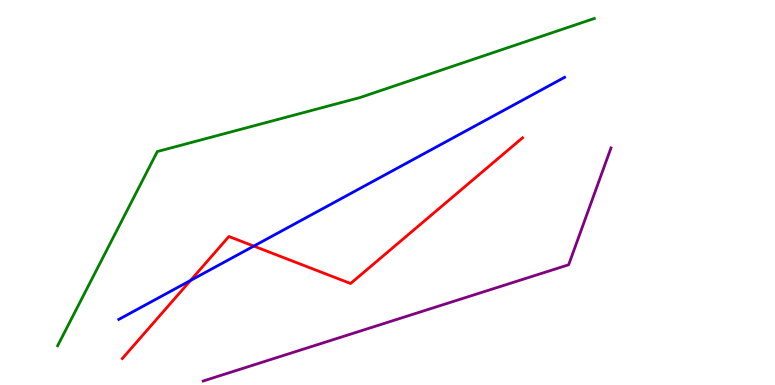[{'lines': ['blue', 'red'], 'intersections': [{'x': 2.46, 'y': 2.72}, {'x': 3.27, 'y': 3.61}]}, {'lines': ['green', 'red'], 'intersections': []}, {'lines': ['purple', 'red'], 'intersections': []}, {'lines': ['blue', 'green'], 'intersections': []}, {'lines': ['blue', 'purple'], 'intersections': []}, {'lines': ['green', 'purple'], 'intersections': []}]